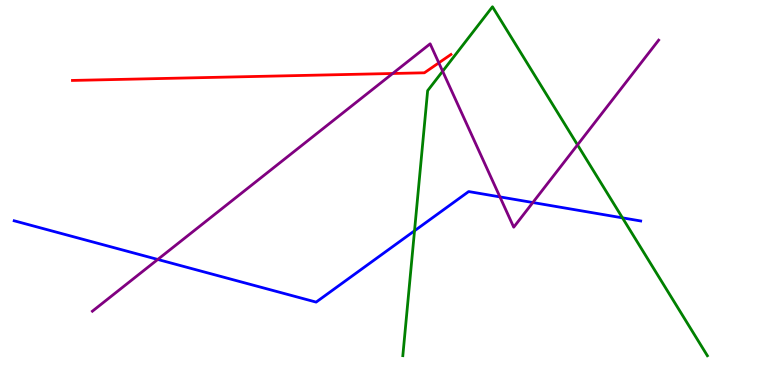[{'lines': ['blue', 'red'], 'intersections': []}, {'lines': ['green', 'red'], 'intersections': []}, {'lines': ['purple', 'red'], 'intersections': [{'x': 5.07, 'y': 8.09}, {'x': 5.66, 'y': 8.37}]}, {'lines': ['blue', 'green'], 'intersections': [{'x': 5.35, 'y': 4.01}, {'x': 8.03, 'y': 4.34}]}, {'lines': ['blue', 'purple'], 'intersections': [{'x': 2.04, 'y': 3.26}, {'x': 6.45, 'y': 4.89}, {'x': 6.88, 'y': 4.74}]}, {'lines': ['green', 'purple'], 'intersections': [{'x': 5.71, 'y': 8.15}, {'x': 7.45, 'y': 6.24}]}]